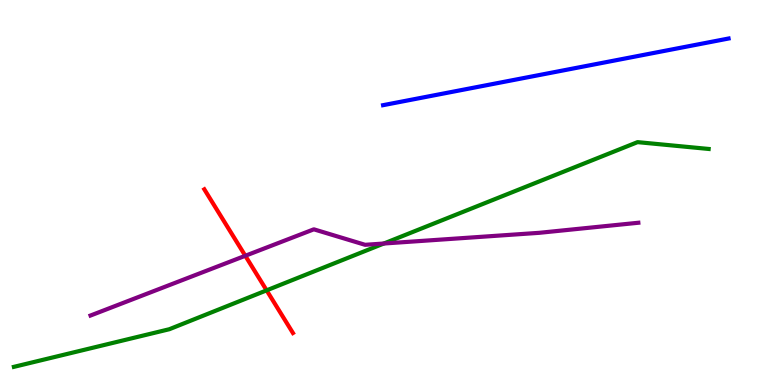[{'lines': ['blue', 'red'], 'intersections': []}, {'lines': ['green', 'red'], 'intersections': [{'x': 3.44, 'y': 2.46}]}, {'lines': ['purple', 'red'], 'intersections': [{'x': 3.17, 'y': 3.36}]}, {'lines': ['blue', 'green'], 'intersections': []}, {'lines': ['blue', 'purple'], 'intersections': []}, {'lines': ['green', 'purple'], 'intersections': [{'x': 4.95, 'y': 3.67}]}]